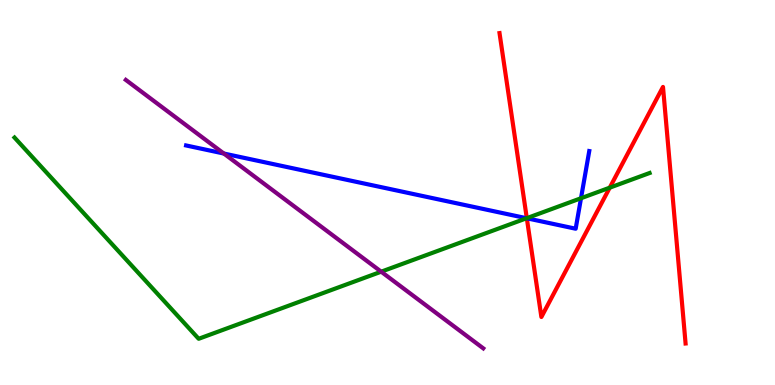[{'lines': ['blue', 'red'], 'intersections': [{'x': 6.8, 'y': 4.33}]}, {'lines': ['green', 'red'], 'intersections': [{'x': 6.8, 'y': 4.33}, {'x': 7.87, 'y': 5.13}]}, {'lines': ['purple', 'red'], 'intersections': []}, {'lines': ['blue', 'green'], 'intersections': [{'x': 6.79, 'y': 4.33}, {'x': 7.5, 'y': 4.85}]}, {'lines': ['blue', 'purple'], 'intersections': [{'x': 2.89, 'y': 6.01}]}, {'lines': ['green', 'purple'], 'intersections': [{'x': 4.92, 'y': 2.94}]}]